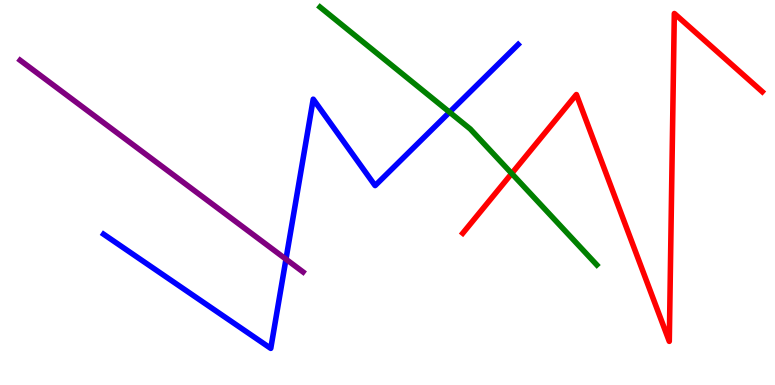[{'lines': ['blue', 'red'], 'intersections': []}, {'lines': ['green', 'red'], 'intersections': [{'x': 6.6, 'y': 5.49}]}, {'lines': ['purple', 'red'], 'intersections': []}, {'lines': ['blue', 'green'], 'intersections': [{'x': 5.8, 'y': 7.09}]}, {'lines': ['blue', 'purple'], 'intersections': [{'x': 3.69, 'y': 3.27}]}, {'lines': ['green', 'purple'], 'intersections': []}]